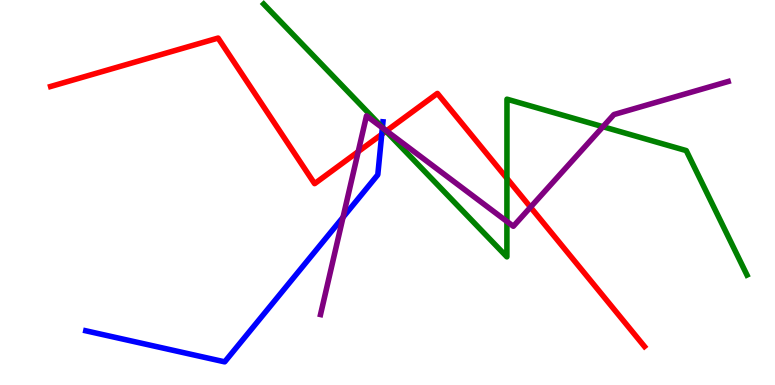[{'lines': ['blue', 'red'], 'intersections': [{'x': 4.93, 'y': 6.51}]}, {'lines': ['green', 'red'], 'intersections': [{'x': 4.98, 'y': 6.59}, {'x': 6.54, 'y': 5.37}]}, {'lines': ['purple', 'red'], 'intersections': [{'x': 4.62, 'y': 6.06}, {'x': 4.99, 'y': 6.6}, {'x': 6.85, 'y': 4.62}]}, {'lines': ['blue', 'green'], 'intersections': [{'x': 4.93, 'y': 6.69}]}, {'lines': ['blue', 'purple'], 'intersections': [{'x': 4.43, 'y': 4.36}, {'x': 4.93, 'y': 6.68}]}, {'lines': ['green', 'purple'], 'intersections': [{'x': 4.95, 'y': 6.65}, {'x': 6.54, 'y': 4.25}, {'x': 7.78, 'y': 6.71}]}]